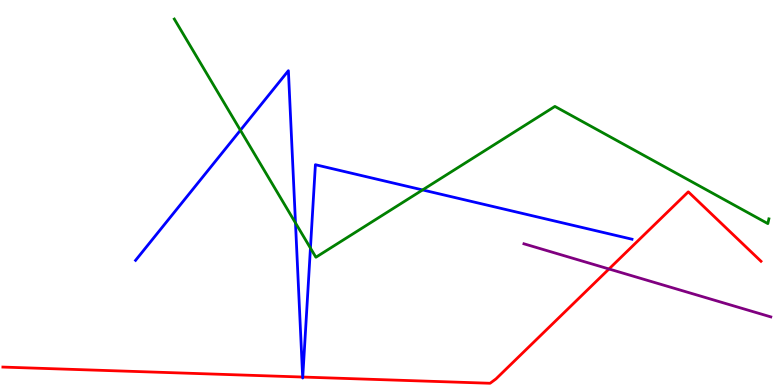[{'lines': ['blue', 'red'], 'intersections': [{'x': 3.91, 'y': 0.207}, {'x': 3.91, 'y': 0.207}]}, {'lines': ['green', 'red'], 'intersections': []}, {'lines': ['purple', 'red'], 'intersections': [{'x': 7.86, 'y': 3.01}]}, {'lines': ['blue', 'green'], 'intersections': [{'x': 3.1, 'y': 6.62}, {'x': 3.81, 'y': 4.21}, {'x': 4.01, 'y': 3.56}, {'x': 5.45, 'y': 5.07}]}, {'lines': ['blue', 'purple'], 'intersections': []}, {'lines': ['green', 'purple'], 'intersections': []}]